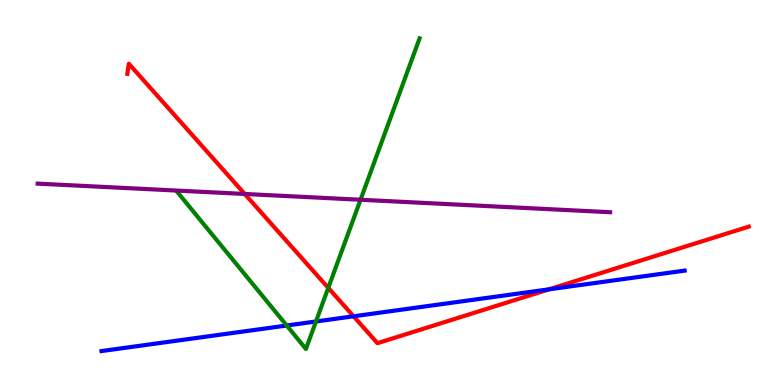[{'lines': ['blue', 'red'], 'intersections': [{'x': 4.56, 'y': 1.78}, {'x': 7.08, 'y': 2.48}]}, {'lines': ['green', 'red'], 'intersections': [{'x': 4.24, 'y': 2.52}]}, {'lines': ['purple', 'red'], 'intersections': [{'x': 3.16, 'y': 4.96}]}, {'lines': ['blue', 'green'], 'intersections': [{'x': 3.7, 'y': 1.54}, {'x': 4.08, 'y': 1.65}]}, {'lines': ['blue', 'purple'], 'intersections': []}, {'lines': ['green', 'purple'], 'intersections': [{'x': 4.65, 'y': 4.81}]}]